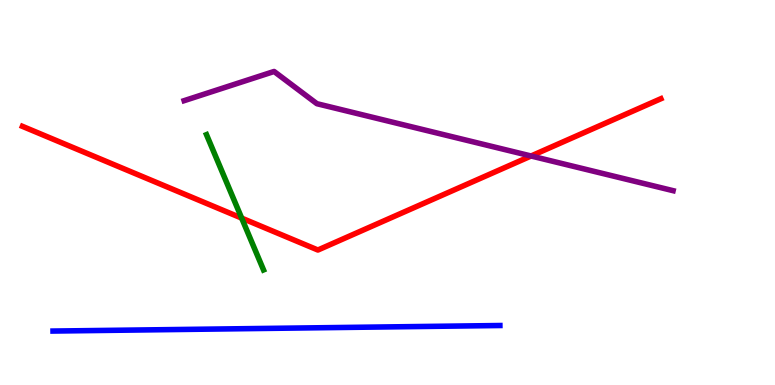[{'lines': ['blue', 'red'], 'intersections': []}, {'lines': ['green', 'red'], 'intersections': [{'x': 3.12, 'y': 4.33}]}, {'lines': ['purple', 'red'], 'intersections': [{'x': 6.85, 'y': 5.95}]}, {'lines': ['blue', 'green'], 'intersections': []}, {'lines': ['blue', 'purple'], 'intersections': []}, {'lines': ['green', 'purple'], 'intersections': []}]